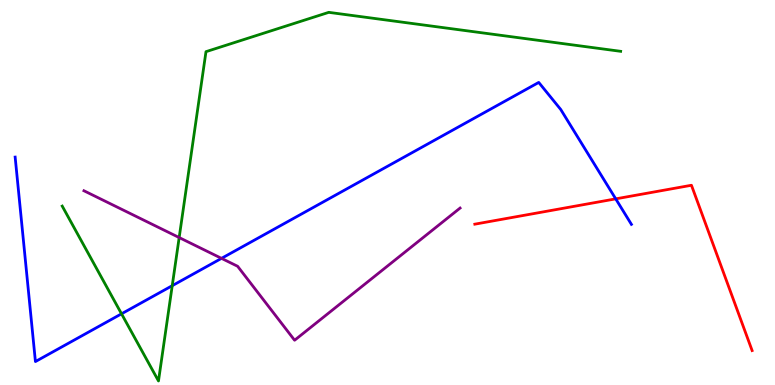[{'lines': ['blue', 'red'], 'intersections': [{'x': 7.94, 'y': 4.83}]}, {'lines': ['green', 'red'], 'intersections': []}, {'lines': ['purple', 'red'], 'intersections': []}, {'lines': ['blue', 'green'], 'intersections': [{'x': 1.57, 'y': 1.85}, {'x': 2.22, 'y': 2.58}]}, {'lines': ['blue', 'purple'], 'intersections': [{'x': 2.86, 'y': 3.29}]}, {'lines': ['green', 'purple'], 'intersections': [{'x': 2.31, 'y': 3.83}]}]